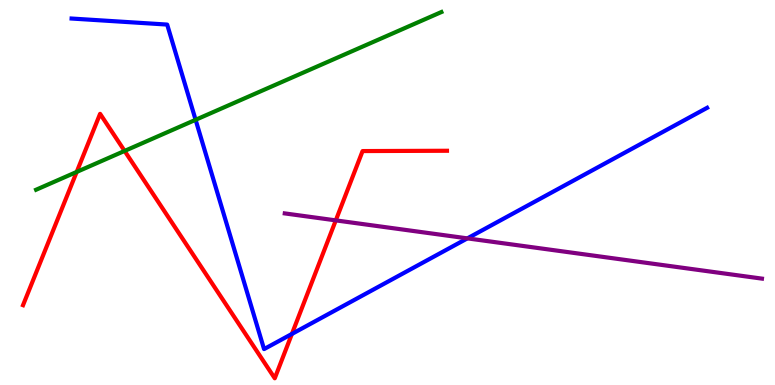[{'lines': ['blue', 'red'], 'intersections': [{'x': 3.77, 'y': 1.33}]}, {'lines': ['green', 'red'], 'intersections': [{'x': 0.99, 'y': 5.53}, {'x': 1.61, 'y': 6.08}]}, {'lines': ['purple', 'red'], 'intersections': [{'x': 4.33, 'y': 4.28}]}, {'lines': ['blue', 'green'], 'intersections': [{'x': 2.52, 'y': 6.89}]}, {'lines': ['blue', 'purple'], 'intersections': [{'x': 6.03, 'y': 3.81}]}, {'lines': ['green', 'purple'], 'intersections': []}]